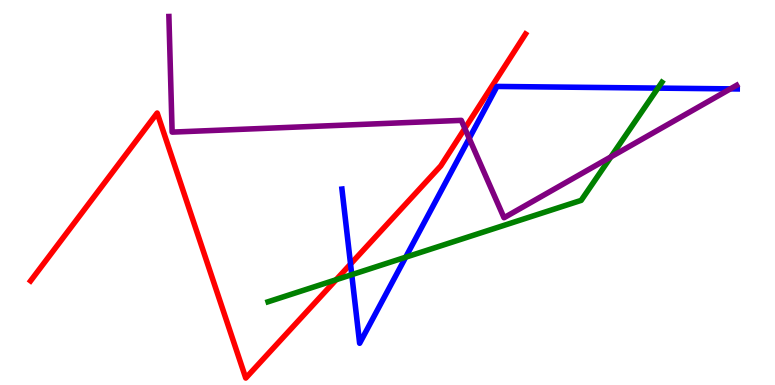[{'lines': ['blue', 'red'], 'intersections': [{'x': 4.52, 'y': 3.14}]}, {'lines': ['green', 'red'], 'intersections': [{'x': 4.34, 'y': 2.73}]}, {'lines': ['purple', 'red'], 'intersections': [{'x': 6.0, 'y': 6.66}]}, {'lines': ['blue', 'green'], 'intersections': [{'x': 4.54, 'y': 2.87}, {'x': 5.23, 'y': 3.32}, {'x': 8.49, 'y': 7.71}]}, {'lines': ['blue', 'purple'], 'intersections': [{'x': 6.05, 'y': 6.41}, {'x': 9.42, 'y': 7.69}]}, {'lines': ['green', 'purple'], 'intersections': [{'x': 7.88, 'y': 5.92}]}]